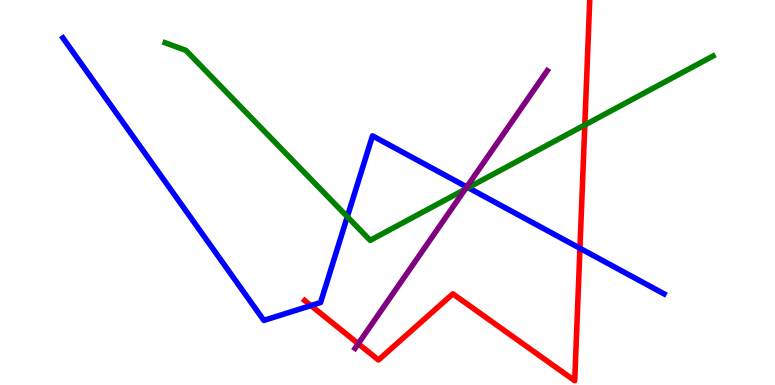[{'lines': ['blue', 'red'], 'intersections': [{'x': 4.01, 'y': 2.06}, {'x': 7.48, 'y': 3.55}]}, {'lines': ['green', 'red'], 'intersections': [{'x': 7.55, 'y': 6.75}]}, {'lines': ['purple', 'red'], 'intersections': [{'x': 4.62, 'y': 1.07}]}, {'lines': ['blue', 'green'], 'intersections': [{'x': 4.48, 'y': 4.37}, {'x': 6.04, 'y': 5.13}]}, {'lines': ['blue', 'purple'], 'intersections': [{'x': 6.02, 'y': 5.14}]}, {'lines': ['green', 'purple'], 'intersections': [{'x': 6.0, 'y': 5.08}]}]